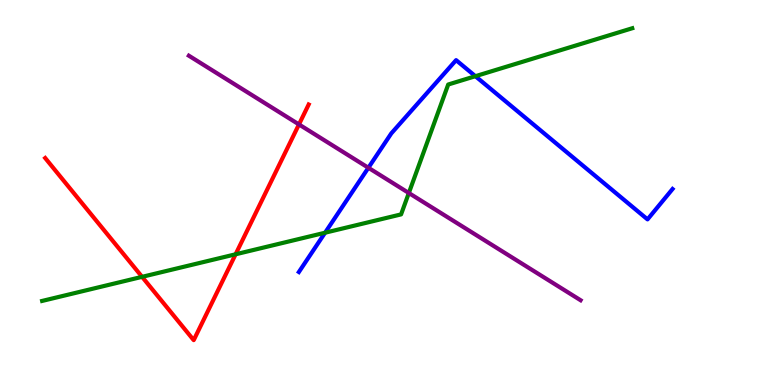[{'lines': ['blue', 'red'], 'intersections': []}, {'lines': ['green', 'red'], 'intersections': [{'x': 1.83, 'y': 2.81}, {'x': 3.04, 'y': 3.4}]}, {'lines': ['purple', 'red'], 'intersections': [{'x': 3.86, 'y': 6.77}]}, {'lines': ['blue', 'green'], 'intersections': [{'x': 4.19, 'y': 3.96}, {'x': 6.13, 'y': 8.02}]}, {'lines': ['blue', 'purple'], 'intersections': [{'x': 4.75, 'y': 5.64}]}, {'lines': ['green', 'purple'], 'intersections': [{'x': 5.28, 'y': 4.99}]}]